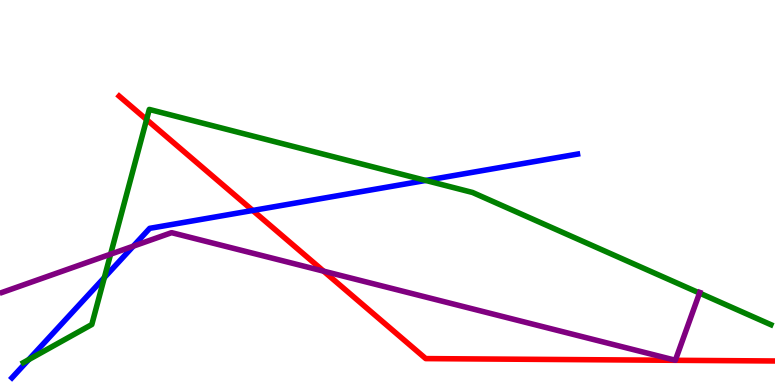[{'lines': ['blue', 'red'], 'intersections': [{'x': 3.26, 'y': 4.53}]}, {'lines': ['green', 'red'], 'intersections': [{'x': 1.89, 'y': 6.89}]}, {'lines': ['purple', 'red'], 'intersections': [{'x': 4.18, 'y': 2.96}]}, {'lines': ['blue', 'green'], 'intersections': [{'x': 0.37, 'y': 0.658}, {'x': 1.35, 'y': 2.79}, {'x': 5.49, 'y': 5.31}]}, {'lines': ['blue', 'purple'], 'intersections': [{'x': 1.72, 'y': 3.61}]}, {'lines': ['green', 'purple'], 'intersections': [{'x': 1.43, 'y': 3.4}, {'x': 9.03, 'y': 2.39}]}]